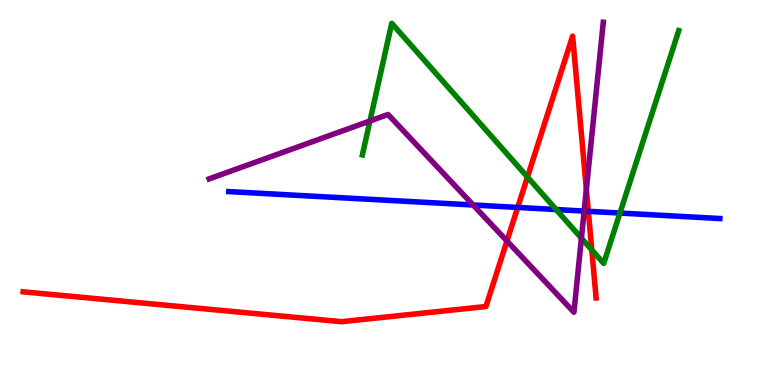[{'lines': ['blue', 'red'], 'intersections': [{'x': 6.68, 'y': 4.61}, {'x': 7.59, 'y': 4.51}]}, {'lines': ['green', 'red'], 'intersections': [{'x': 6.81, 'y': 5.4}, {'x': 7.64, 'y': 3.51}]}, {'lines': ['purple', 'red'], 'intersections': [{'x': 6.54, 'y': 3.74}, {'x': 7.57, 'y': 5.08}]}, {'lines': ['blue', 'green'], 'intersections': [{'x': 7.18, 'y': 4.56}, {'x': 8.0, 'y': 4.47}]}, {'lines': ['blue', 'purple'], 'intersections': [{'x': 6.11, 'y': 4.68}, {'x': 7.54, 'y': 4.52}]}, {'lines': ['green', 'purple'], 'intersections': [{'x': 4.77, 'y': 6.86}, {'x': 7.5, 'y': 3.81}]}]